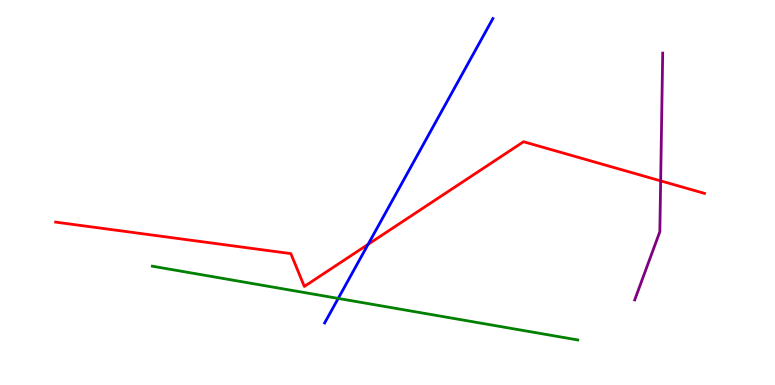[{'lines': ['blue', 'red'], 'intersections': [{'x': 4.75, 'y': 3.65}]}, {'lines': ['green', 'red'], 'intersections': []}, {'lines': ['purple', 'red'], 'intersections': [{'x': 8.52, 'y': 5.3}]}, {'lines': ['blue', 'green'], 'intersections': [{'x': 4.36, 'y': 2.25}]}, {'lines': ['blue', 'purple'], 'intersections': []}, {'lines': ['green', 'purple'], 'intersections': []}]